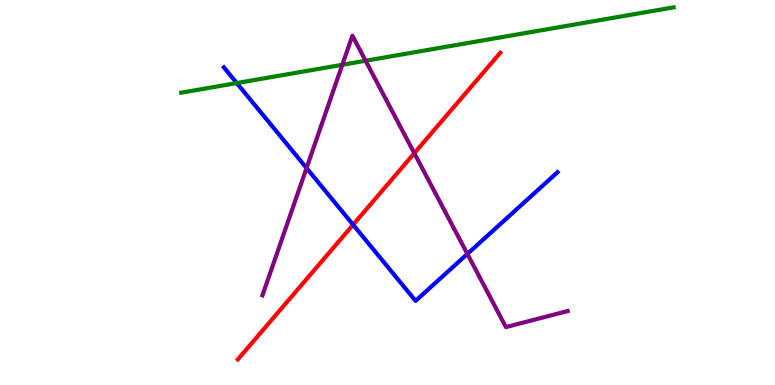[{'lines': ['blue', 'red'], 'intersections': [{'x': 4.56, 'y': 4.16}]}, {'lines': ['green', 'red'], 'intersections': []}, {'lines': ['purple', 'red'], 'intersections': [{'x': 5.35, 'y': 6.02}]}, {'lines': ['blue', 'green'], 'intersections': [{'x': 3.06, 'y': 7.84}]}, {'lines': ['blue', 'purple'], 'intersections': [{'x': 3.96, 'y': 5.64}, {'x': 6.03, 'y': 3.4}]}, {'lines': ['green', 'purple'], 'intersections': [{'x': 4.42, 'y': 8.32}, {'x': 4.72, 'y': 8.42}]}]